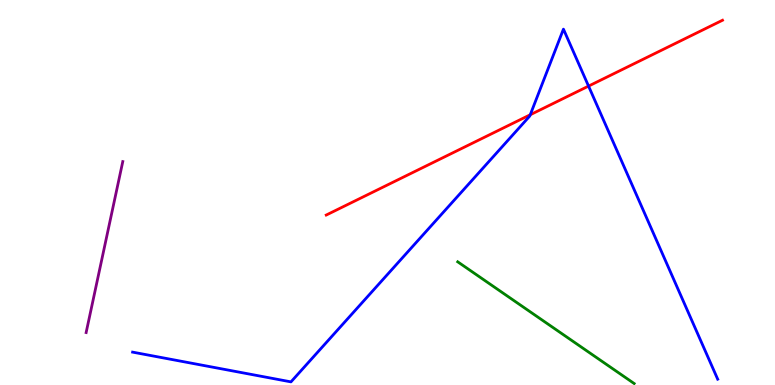[{'lines': ['blue', 'red'], 'intersections': [{'x': 6.84, 'y': 7.02}, {'x': 7.59, 'y': 7.76}]}, {'lines': ['green', 'red'], 'intersections': []}, {'lines': ['purple', 'red'], 'intersections': []}, {'lines': ['blue', 'green'], 'intersections': []}, {'lines': ['blue', 'purple'], 'intersections': []}, {'lines': ['green', 'purple'], 'intersections': []}]